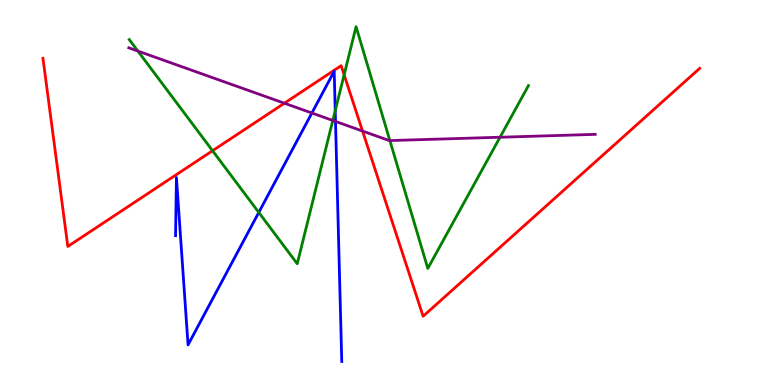[{'lines': ['blue', 'red'], 'intersections': []}, {'lines': ['green', 'red'], 'intersections': [{'x': 2.74, 'y': 6.08}, {'x': 4.44, 'y': 8.06}]}, {'lines': ['purple', 'red'], 'intersections': [{'x': 3.67, 'y': 7.32}, {'x': 4.68, 'y': 6.6}]}, {'lines': ['blue', 'green'], 'intersections': [{'x': 3.34, 'y': 4.48}, {'x': 4.33, 'y': 7.12}]}, {'lines': ['blue', 'purple'], 'intersections': [{'x': 4.02, 'y': 7.06}, {'x': 4.33, 'y': 6.85}]}, {'lines': ['green', 'purple'], 'intersections': [{'x': 1.78, 'y': 8.67}, {'x': 4.29, 'y': 6.87}, {'x': 5.03, 'y': 6.35}, {'x': 6.45, 'y': 6.44}]}]